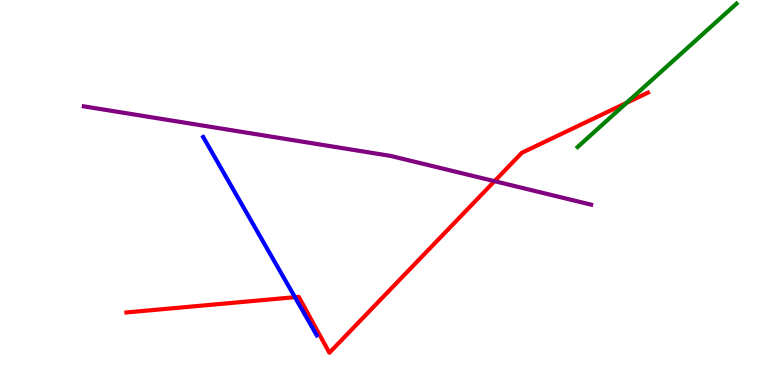[{'lines': ['blue', 'red'], 'intersections': [{'x': 3.81, 'y': 2.28}]}, {'lines': ['green', 'red'], 'intersections': [{'x': 8.08, 'y': 7.33}]}, {'lines': ['purple', 'red'], 'intersections': [{'x': 6.38, 'y': 5.29}]}, {'lines': ['blue', 'green'], 'intersections': []}, {'lines': ['blue', 'purple'], 'intersections': []}, {'lines': ['green', 'purple'], 'intersections': []}]